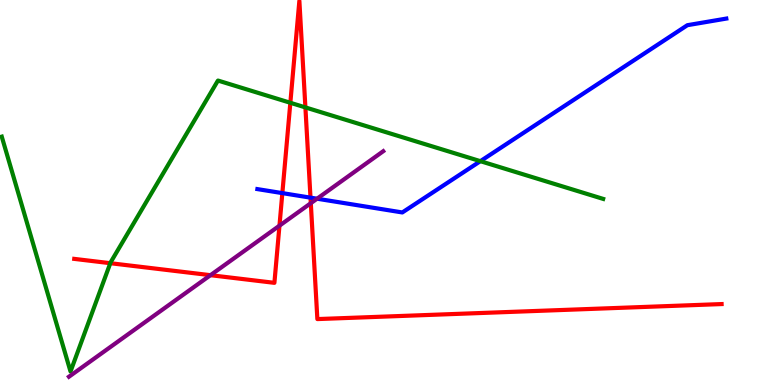[{'lines': ['blue', 'red'], 'intersections': [{'x': 3.64, 'y': 4.98}, {'x': 4.01, 'y': 4.87}]}, {'lines': ['green', 'red'], 'intersections': [{'x': 1.42, 'y': 3.16}, {'x': 3.75, 'y': 7.33}, {'x': 3.94, 'y': 7.21}]}, {'lines': ['purple', 'red'], 'intersections': [{'x': 2.72, 'y': 2.85}, {'x': 3.61, 'y': 4.14}, {'x': 4.01, 'y': 4.72}]}, {'lines': ['blue', 'green'], 'intersections': [{'x': 6.2, 'y': 5.81}]}, {'lines': ['blue', 'purple'], 'intersections': [{'x': 4.09, 'y': 4.84}]}, {'lines': ['green', 'purple'], 'intersections': []}]